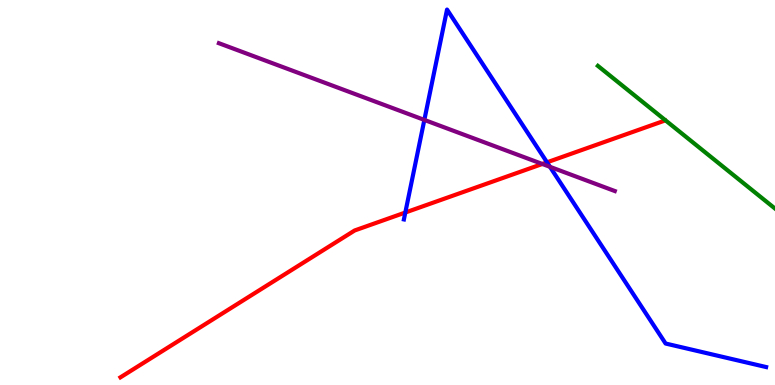[{'lines': ['blue', 'red'], 'intersections': [{'x': 5.23, 'y': 4.48}, {'x': 7.06, 'y': 5.78}]}, {'lines': ['green', 'red'], 'intersections': []}, {'lines': ['purple', 'red'], 'intersections': [{'x': 7.0, 'y': 5.74}]}, {'lines': ['blue', 'green'], 'intersections': []}, {'lines': ['blue', 'purple'], 'intersections': [{'x': 5.48, 'y': 6.89}, {'x': 7.1, 'y': 5.67}]}, {'lines': ['green', 'purple'], 'intersections': []}]